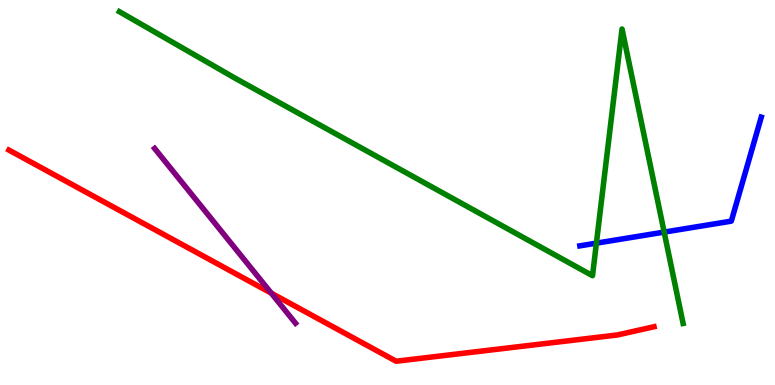[{'lines': ['blue', 'red'], 'intersections': []}, {'lines': ['green', 'red'], 'intersections': []}, {'lines': ['purple', 'red'], 'intersections': [{'x': 3.5, 'y': 2.39}]}, {'lines': ['blue', 'green'], 'intersections': [{'x': 7.7, 'y': 3.68}, {'x': 8.57, 'y': 3.97}]}, {'lines': ['blue', 'purple'], 'intersections': []}, {'lines': ['green', 'purple'], 'intersections': []}]